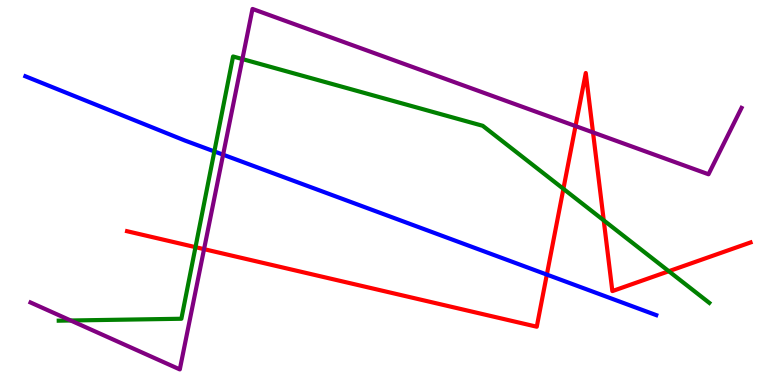[{'lines': ['blue', 'red'], 'intersections': [{'x': 7.06, 'y': 2.87}]}, {'lines': ['green', 'red'], 'intersections': [{'x': 2.52, 'y': 3.58}, {'x': 7.27, 'y': 5.1}, {'x': 7.79, 'y': 4.28}, {'x': 8.63, 'y': 2.96}]}, {'lines': ['purple', 'red'], 'intersections': [{'x': 2.63, 'y': 3.53}, {'x': 7.43, 'y': 6.73}, {'x': 7.65, 'y': 6.56}]}, {'lines': ['blue', 'green'], 'intersections': [{'x': 2.77, 'y': 6.07}]}, {'lines': ['blue', 'purple'], 'intersections': [{'x': 2.88, 'y': 5.98}]}, {'lines': ['green', 'purple'], 'intersections': [{'x': 0.912, 'y': 1.68}, {'x': 3.13, 'y': 8.47}]}]